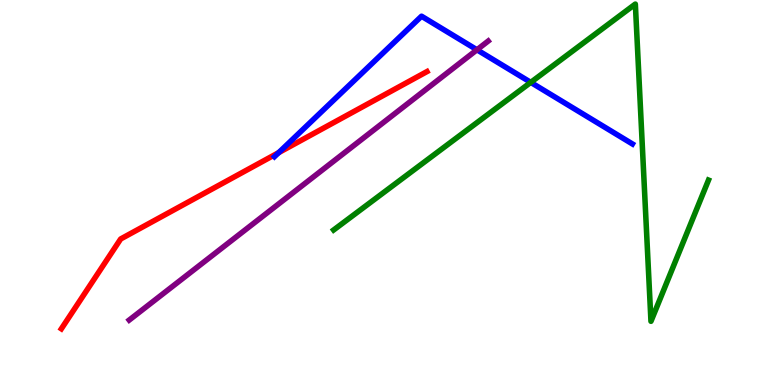[{'lines': ['blue', 'red'], 'intersections': [{'x': 3.6, 'y': 6.04}]}, {'lines': ['green', 'red'], 'intersections': []}, {'lines': ['purple', 'red'], 'intersections': []}, {'lines': ['blue', 'green'], 'intersections': [{'x': 6.85, 'y': 7.86}]}, {'lines': ['blue', 'purple'], 'intersections': [{'x': 6.15, 'y': 8.71}]}, {'lines': ['green', 'purple'], 'intersections': []}]